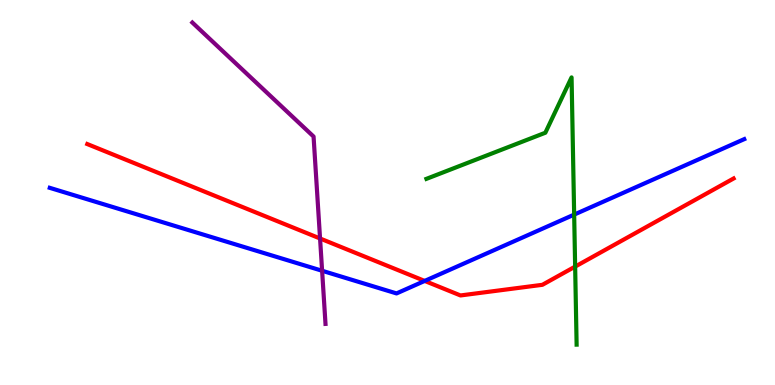[{'lines': ['blue', 'red'], 'intersections': [{'x': 5.48, 'y': 2.7}]}, {'lines': ['green', 'red'], 'intersections': [{'x': 7.42, 'y': 3.08}]}, {'lines': ['purple', 'red'], 'intersections': [{'x': 4.13, 'y': 3.81}]}, {'lines': ['blue', 'green'], 'intersections': [{'x': 7.41, 'y': 4.43}]}, {'lines': ['blue', 'purple'], 'intersections': [{'x': 4.16, 'y': 2.97}]}, {'lines': ['green', 'purple'], 'intersections': []}]